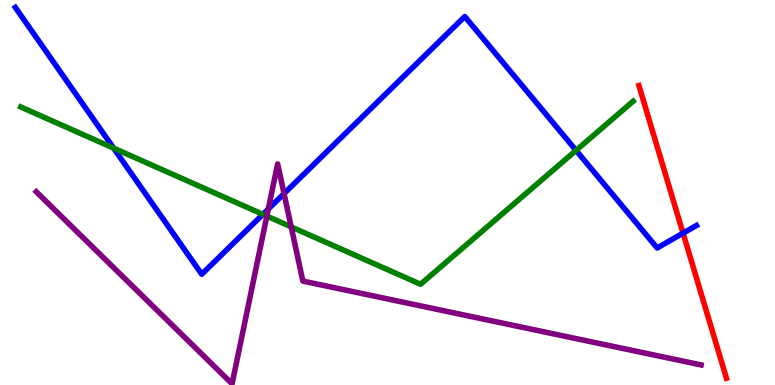[{'lines': ['blue', 'red'], 'intersections': [{'x': 8.81, 'y': 3.94}]}, {'lines': ['green', 'red'], 'intersections': []}, {'lines': ['purple', 'red'], 'intersections': []}, {'lines': ['blue', 'green'], 'intersections': [{'x': 1.47, 'y': 6.15}, {'x': 3.39, 'y': 4.43}, {'x': 7.43, 'y': 6.09}]}, {'lines': ['blue', 'purple'], 'intersections': [{'x': 3.46, 'y': 4.57}, {'x': 3.67, 'y': 4.97}]}, {'lines': ['green', 'purple'], 'intersections': [{'x': 3.44, 'y': 4.39}, {'x': 3.76, 'y': 4.11}]}]